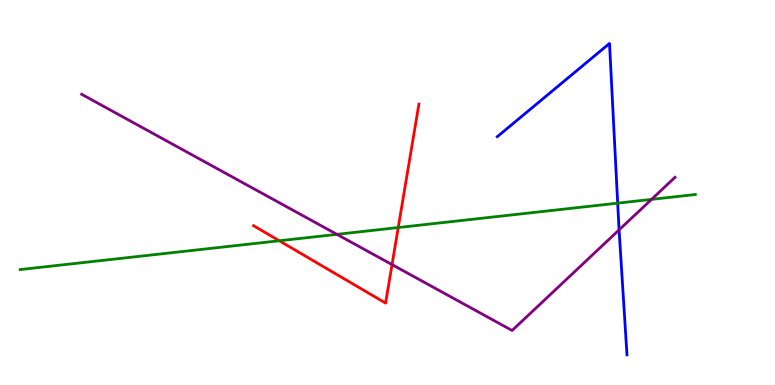[{'lines': ['blue', 'red'], 'intersections': []}, {'lines': ['green', 'red'], 'intersections': [{'x': 3.6, 'y': 3.75}, {'x': 5.14, 'y': 4.09}]}, {'lines': ['purple', 'red'], 'intersections': [{'x': 5.06, 'y': 3.13}]}, {'lines': ['blue', 'green'], 'intersections': [{'x': 7.97, 'y': 4.72}]}, {'lines': ['blue', 'purple'], 'intersections': [{'x': 7.99, 'y': 4.03}]}, {'lines': ['green', 'purple'], 'intersections': [{'x': 4.35, 'y': 3.91}, {'x': 8.41, 'y': 4.82}]}]